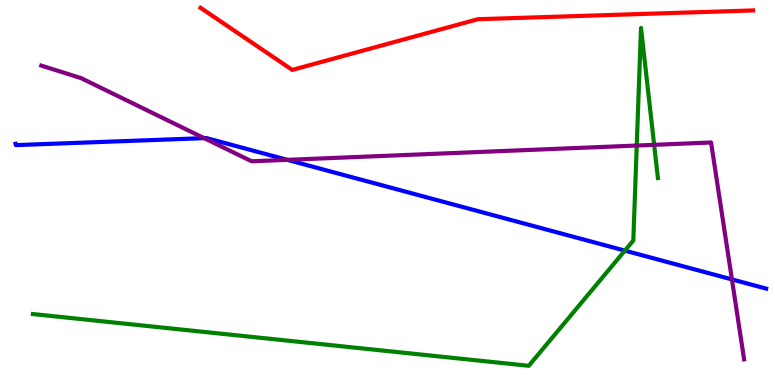[{'lines': ['blue', 'red'], 'intersections': []}, {'lines': ['green', 'red'], 'intersections': []}, {'lines': ['purple', 'red'], 'intersections': []}, {'lines': ['blue', 'green'], 'intersections': [{'x': 8.06, 'y': 3.49}]}, {'lines': ['blue', 'purple'], 'intersections': [{'x': 2.63, 'y': 6.41}, {'x': 3.71, 'y': 5.85}, {'x': 9.44, 'y': 2.74}]}, {'lines': ['green', 'purple'], 'intersections': [{'x': 8.22, 'y': 6.22}, {'x': 8.44, 'y': 6.24}]}]